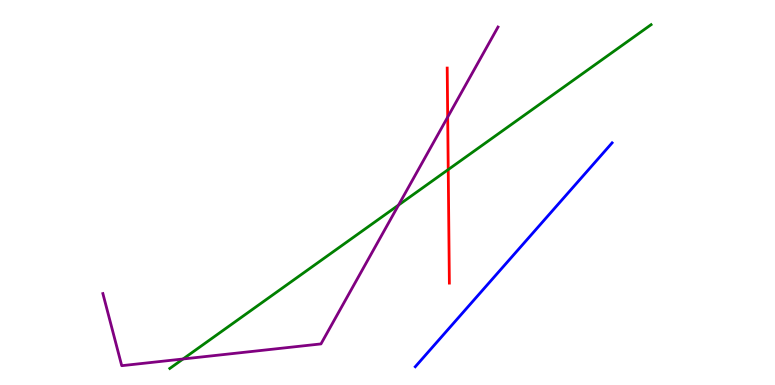[{'lines': ['blue', 'red'], 'intersections': []}, {'lines': ['green', 'red'], 'intersections': [{'x': 5.78, 'y': 5.6}]}, {'lines': ['purple', 'red'], 'intersections': [{'x': 5.78, 'y': 6.96}]}, {'lines': ['blue', 'green'], 'intersections': []}, {'lines': ['blue', 'purple'], 'intersections': []}, {'lines': ['green', 'purple'], 'intersections': [{'x': 2.36, 'y': 0.676}, {'x': 5.14, 'y': 4.67}]}]